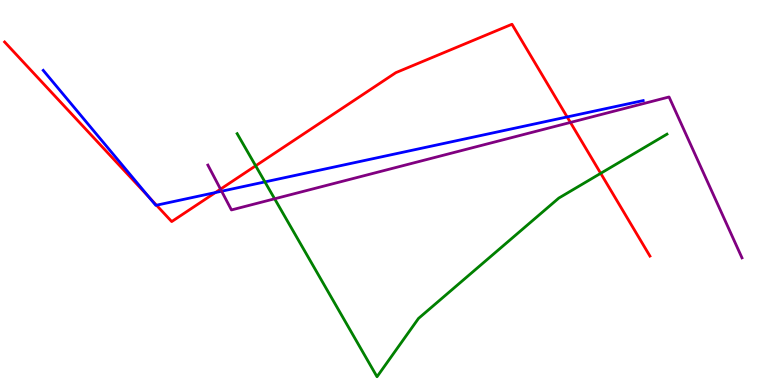[{'lines': ['blue', 'red'], 'intersections': [{'x': 1.92, 'y': 4.88}, {'x': 2.02, 'y': 4.67}, {'x': 2.78, 'y': 5.0}, {'x': 7.32, 'y': 6.96}]}, {'lines': ['green', 'red'], 'intersections': [{'x': 3.3, 'y': 5.69}, {'x': 7.75, 'y': 5.5}]}, {'lines': ['purple', 'red'], 'intersections': [{'x': 2.85, 'y': 5.09}, {'x': 7.36, 'y': 6.82}]}, {'lines': ['blue', 'green'], 'intersections': [{'x': 3.42, 'y': 5.28}]}, {'lines': ['blue', 'purple'], 'intersections': [{'x': 2.86, 'y': 5.03}]}, {'lines': ['green', 'purple'], 'intersections': [{'x': 3.54, 'y': 4.84}]}]